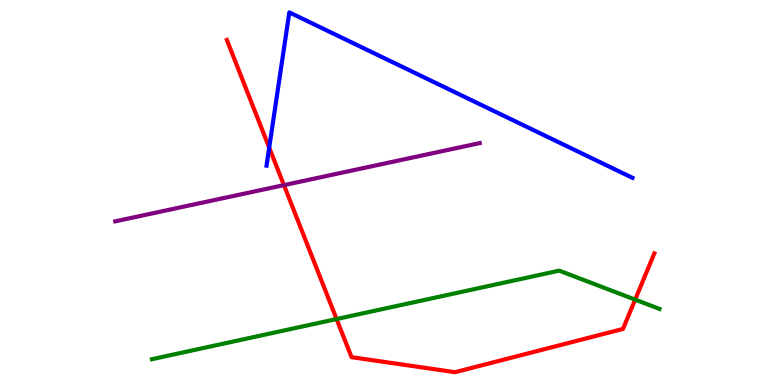[{'lines': ['blue', 'red'], 'intersections': [{'x': 3.47, 'y': 6.16}]}, {'lines': ['green', 'red'], 'intersections': [{'x': 4.34, 'y': 1.71}, {'x': 8.2, 'y': 2.22}]}, {'lines': ['purple', 'red'], 'intersections': [{'x': 3.66, 'y': 5.19}]}, {'lines': ['blue', 'green'], 'intersections': []}, {'lines': ['blue', 'purple'], 'intersections': []}, {'lines': ['green', 'purple'], 'intersections': []}]